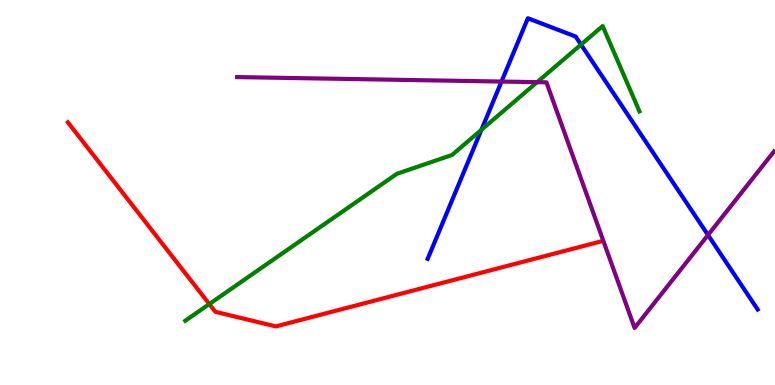[{'lines': ['blue', 'red'], 'intersections': []}, {'lines': ['green', 'red'], 'intersections': [{'x': 2.7, 'y': 2.1}]}, {'lines': ['purple', 'red'], 'intersections': []}, {'lines': ['blue', 'green'], 'intersections': [{'x': 6.21, 'y': 6.63}, {'x': 7.5, 'y': 8.84}]}, {'lines': ['blue', 'purple'], 'intersections': [{'x': 6.47, 'y': 7.88}, {'x': 9.14, 'y': 3.9}]}, {'lines': ['green', 'purple'], 'intersections': [{'x': 6.93, 'y': 7.87}]}]